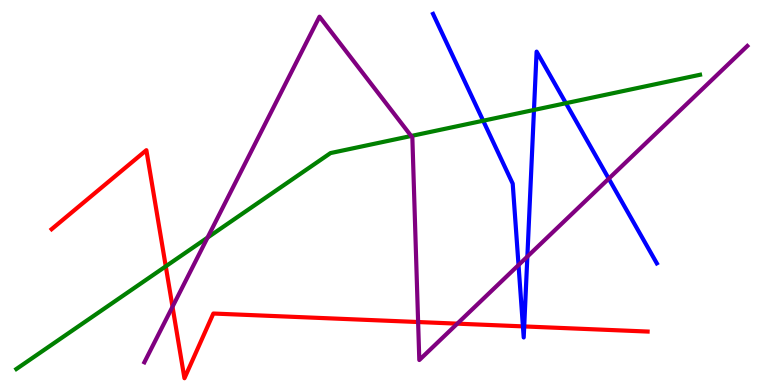[{'lines': ['blue', 'red'], 'intersections': [{'x': 6.75, 'y': 1.52}, {'x': 6.76, 'y': 1.52}]}, {'lines': ['green', 'red'], 'intersections': [{'x': 2.14, 'y': 3.08}]}, {'lines': ['purple', 'red'], 'intersections': [{'x': 2.23, 'y': 2.03}, {'x': 5.4, 'y': 1.64}, {'x': 5.9, 'y': 1.59}]}, {'lines': ['blue', 'green'], 'intersections': [{'x': 6.23, 'y': 6.86}, {'x': 6.89, 'y': 7.14}, {'x': 7.3, 'y': 7.32}]}, {'lines': ['blue', 'purple'], 'intersections': [{'x': 6.69, 'y': 3.12}, {'x': 6.8, 'y': 3.34}, {'x': 7.85, 'y': 5.36}]}, {'lines': ['green', 'purple'], 'intersections': [{'x': 2.68, 'y': 3.83}, {'x': 5.31, 'y': 6.47}]}]